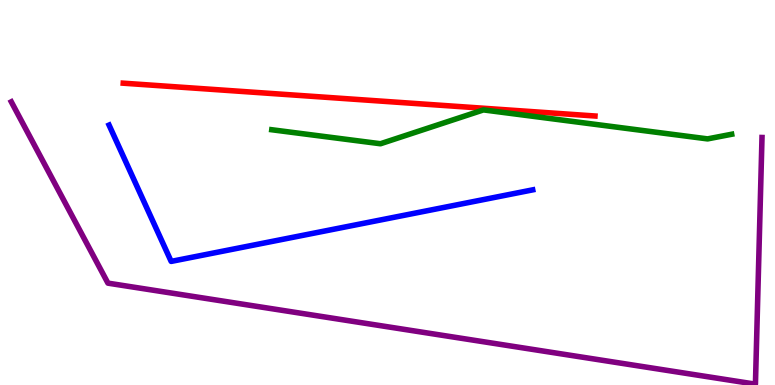[{'lines': ['blue', 'red'], 'intersections': []}, {'lines': ['green', 'red'], 'intersections': []}, {'lines': ['purple', 'red'], 'intersections': []}, {'lines': ['blue', 'green'], 'intersections': []}, {'lines': ['blue', 'purple'], 'intersections': []}, {'lines': ['green', 'purple'], 'intersections': []}]